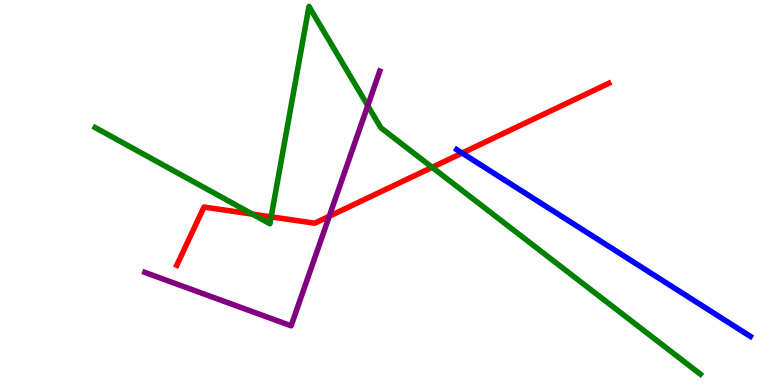[{'lines': ['blue', 'red'], 'intersections': [{'x': 5.96, 'y': 6.02}]}, {'lines': ['green', 'red'], 'intersections': [{'x': 3.26, 'y': 4.44}, {'x': 3.5, 'y': 4.37}, {'x': 5.58, 'y': 5.65}]}, {'lines': ['purple', 'red'], 'intersections': [{'x': 4.25, 'y': 4.38}]}, {'lines': ['blue', 'green'], 'intersections': []}, {'lines': ['blue', 'purple'], 'intersections': []}, {'lines': ['green', 'purple'], 'intersections': [{'x': 4.75, 'y': 7.26}]}]